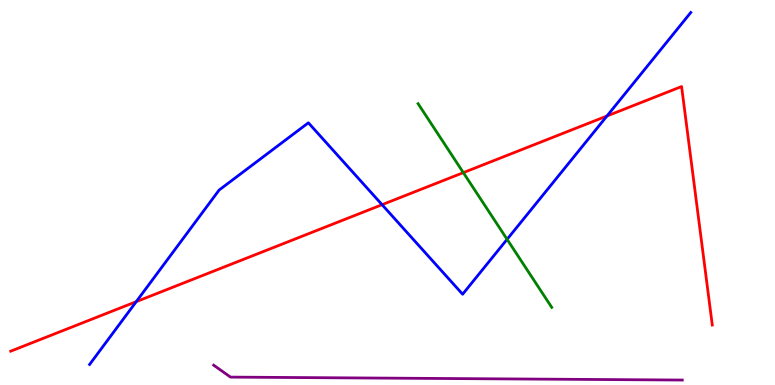[{'lines': ['blue', 'red'], 'intersections': [{'x': 1.76, 'y': 2.16}, {'x': 4.93, 'y': 4.68}, {'x': 7.83, 'y': 6.99}]}, {'lines': ['green', 'red'], 'intersections': [{'x': 5.98, 'y': 5.52}]}, {'lines': ['purple', 'red'], 'intersections': []}, {'lines': ['blue', 'green'], 'intersections': [{'x': 6.54, 'y': 3.78}]}, {'lines': ['blue', 'purple'], 'intersections': []}, {'lines': ['green', 'purple'], 'intersections': []}]